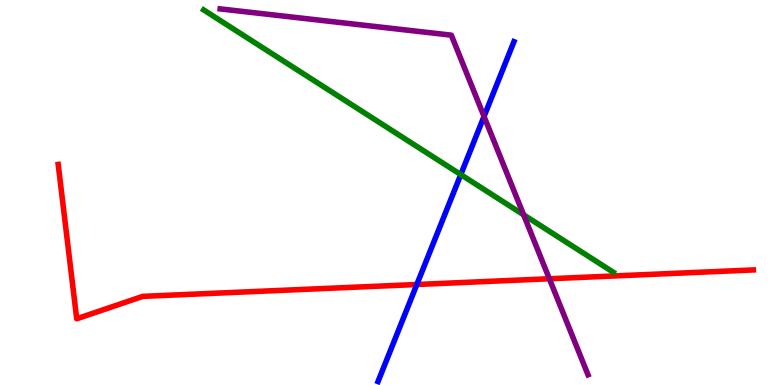[{'lines': ['blue', 'red'], 'intersections': [{'x': 5.38, 'y': 2.61}]}, {'lines': ['green', 'red'], 'intersections': []}, {'lines': ['purple', 'red'], 'intersections': [{'x': 7.09, 'y': 2.76}]}, {'lines': ['blue', 'green'], 'intersections': [{'x': 5.95, 'y': 5.47}]}, {'lines': ['blue', 'purple'], 'intersections': [{'x': 6.25, 'y': 6.98}]}, {'lines': ['green', 'purple'], 'intersections': [{'x': 6.76, 'y': 4.42}]}]